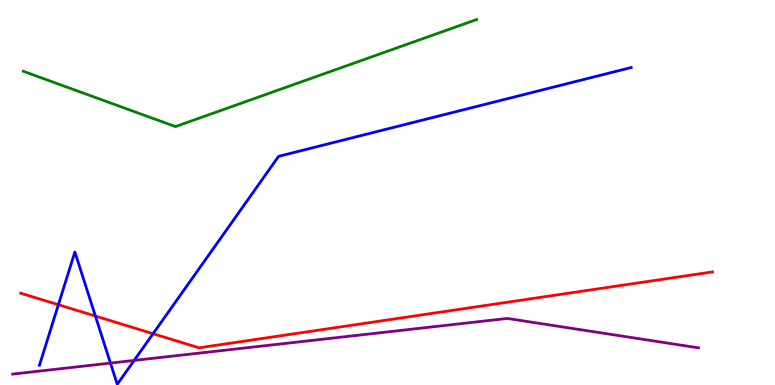[{'lines': ['blue', 'red'], 'intersections': [{'x': 0.753, 'y': 2.08}, {'x': 1.23, 'y': 1.79}, {'x': 1.98, 'y': 1.33}]}, {'lines': ['green', 'red'], 'intersections': []}, {'lines': ['purple', 'red'], 'intersections': []}, {'lines': ['blue', 'green'], 'intersections': []}, {'lines': ['blue', 'purple'], 'intersections': [{'x': 1.43, 'y': 0.569}, {'x': 1.73, 'y': 0.638}]}, {'lines': ['green', 'purple'], 'intersections': []}]